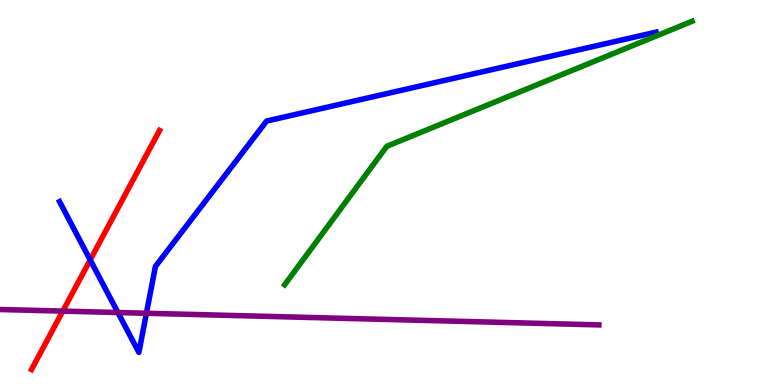[{'lines': ['blue', 'red'], 'intersections': [{'x': 1.16, 'y': 3.25}]}, {'lines': ['green', 'red'], 'intersections': []}, {'lines': ['purple', 'red'], 'intersections': [{'x': 0.81, 'y': 1.92}]}, {'lines': ['blue', 'green'], 'intersections': []}, {'lines': ['blue', 'purple'], 'intersections': [{'x': 1.52, 'y': 1.88}, {'x': 1.89, 'y': 1.86}]}, {'lines': ['green', 'purple'], 'intersections': []}]